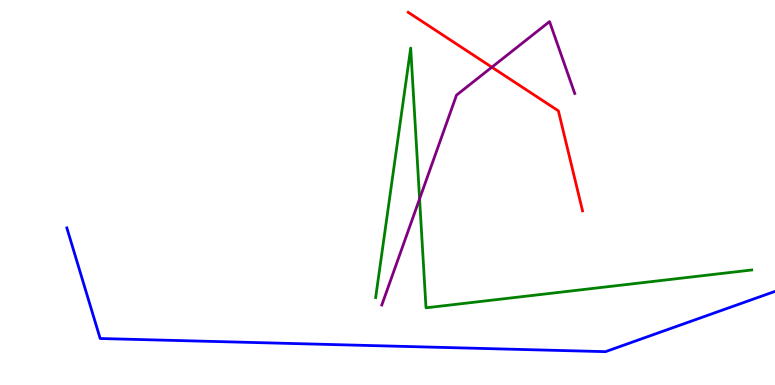[{'lines': ['blue', 'red'], 'intersections': []}, {'lines': ['green', 'red'], 'intersections': []}, {'lines': ['purple', 'red'], 'intersections': [{'x': 6.35, 'y': 8.25}]}, {'lines': ['blue', 'green'], 'intersections': []}, {'lines': ['blue', 'purple'], 'intersections': []}, {'lines': ['green', 'purple'], 'intersections': [{'x': 5.41, 'y': 4.83}]}]